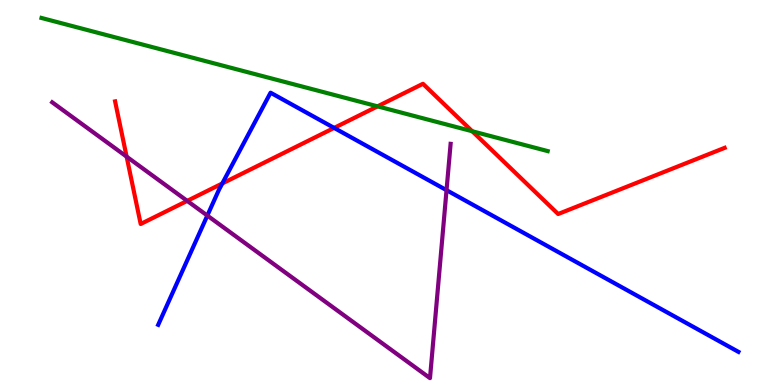[{'lines': ['blue', 'red'], 'intersections': [{'x': 2.87, 'y': 5.23}, {'x': 4.31, 'y': 6.68}]}, {'lines': ['green', 'red'], 'intersections': [{'x': 4.87, 'y': 7.24}, {'x': 6.09, 'y': 6.59}]}, {'lines': ['purple', 'red'], 'intersections': [{'x': 1.63, 'y': 5.93}, {'x': 2.42, 'y': 4.78}]}, {'lines': ['blue', 'green'], 'intersections': []}, {'lines': ['blue', 'purple'], 'intersections': [{'x': 2.68, 'y': 4.4}, {'x': 5.76, 'y': 5.06}]}, {'lines': ['green', 'purple'], 'intersections': []}]